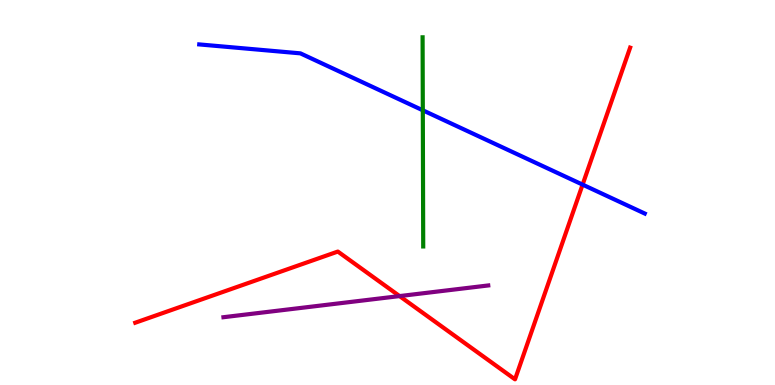[{'lines': ['blue', 'red'], 'intersections': [{'x': 7.52, 'y': 5.2}]}, {'lines': ['green', 'red'], 'intersections': []}, {'lines': ['purple', 'red'], 'intersections': [{'x': 5.16, 'y': 2.31}]}, {'lines': ['blue', 'green'], 'intersections': [{'x': 5.46, 'y': 7.14}]}, {'lines': ['blue', 'purple'], 'intersections': []}, {'lines': ['green', 'purple'], 'intersections': []}]